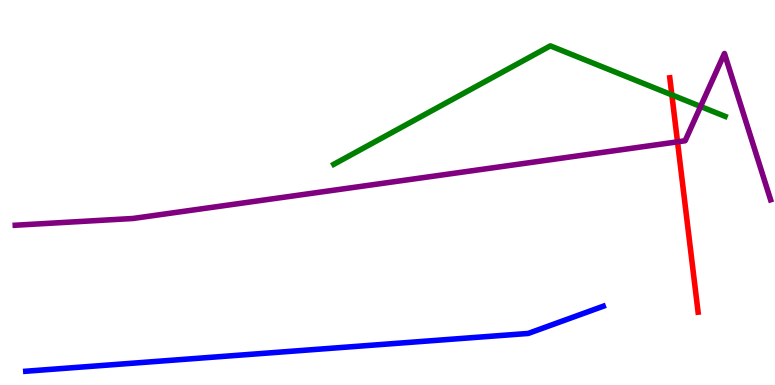[{'lines': ['blue', 'red'], 'intersections': []}, {'lines': ['green', 'red'], 'intersections': [{'x': 8.67, 'y': 7.54}]}, {'lines': ['purple', 'red'], 'intersections': [{'x': 8.74, 'y': 6.32}]}, {'lines': ['blue', 'green'], 'intersections': []}, {'lines': ['blue', 'purple'], 'intersections': []}, {'lines': ['green', 'purple'], 'intersections': [{'x': 9.04, 'y': 7.23}]}]